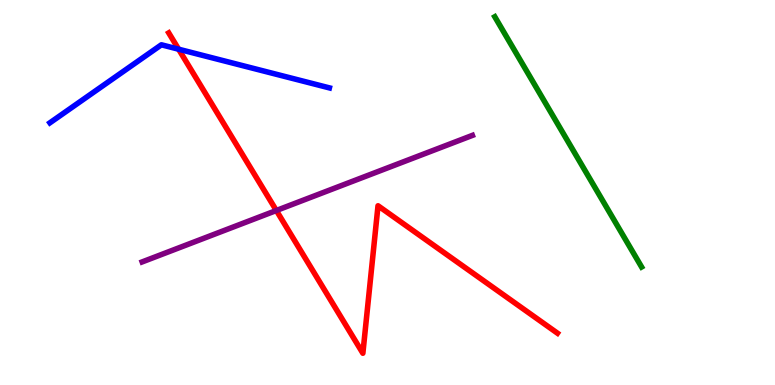[{'lines': ['blue', 'red'], 'intersections': [{'x': 2.3, 'y': 8.72}]}, {'lines': ['green', 'red'], 'intersections': []}, {'lines': ['purple', 'red'], 'intersections': [{'x': 3.57, 'y': 4.53}]}, {'lines': ['blue', 'green'], 'intersections': []}, {'lines': ['blue', 'purple'], 'intersections': []}, {'lines': ['green', 'purple'], 'intersections': []}]